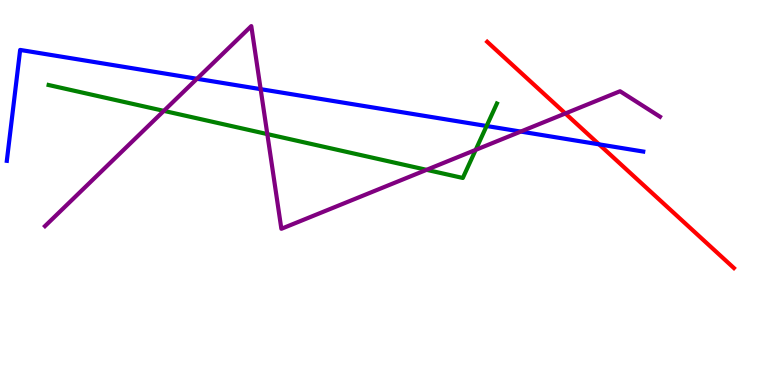[{'lines': ['blue', 'red'], 'intersections': [{'x': 7.73, 'y': 6.25}]}, {'lines': ['green', 'red'], 'intersections': []}, {'lines': ['purple', 'red'], 'intersections': [{'x': 7.29, 'y': 7.05}]}, {'lines': ['blue', 'green'], 'intersections': [{'x': 6.28, 'y': 6.73}]}, {'lines': ['blue', 'purple'], 'intersections': [{'x': 2.54, 'y': 7.95}, {'x': 3.36, 'y': 7.68}, {'x': 6.72, 'y': 6.58}]}, {'lines': ['green', 'purple'], 'intersections': [{'x': 2.11, 'y': 7.12}, {'x': 3.45, 'y': 6.52}, {'x': 5.5, 'y': 5.59}, {'x': 6.14, 'y': 6.11}]}]